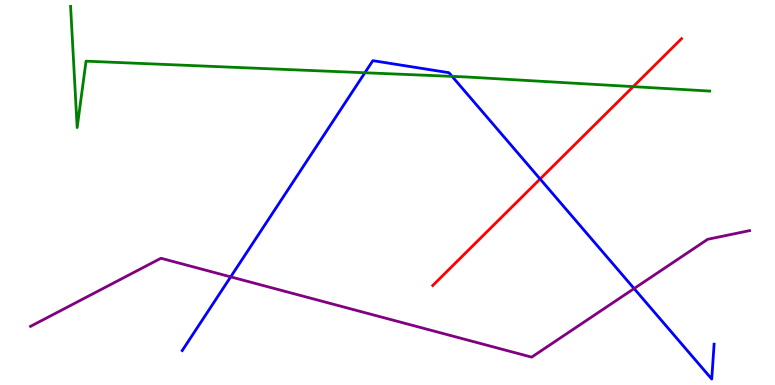[{'lines': ['blue', 'red'], 'intersections': [{'x': 6.97, 'y': 5.35}]}, {'lines': ['green', 'red'], 'intersections': [{'x': 8.17, 'y': 7.75}]}, {'lines': ['purple', 'red'], 'intersections': []}, {'lines': ['blue', 'green'], 'intersections': [{'x': 4.71, 'y': 8.11}, {'x': 5.83, 'y': 8.02}]}, {'lines': ['blue', 'purple'], 'intersections': [{'x': 2.98, 'y': 2.81}, {'x': 8.18, 'y': 2.51}]}, {'lines': ['green', 'purple'], 'intersections': []}]